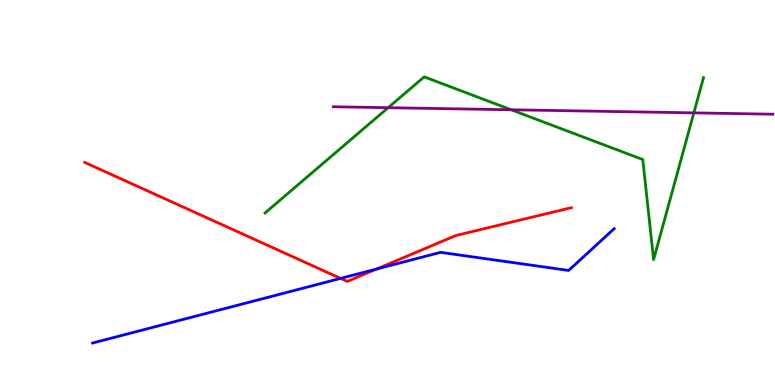[{'lines': ['blue', 'red'], 'intersections': [{'x': 4.39, 'y': 2.77}, {'x': 4.86, 'y': 3.01}]}, {'lines': ['green', 'red'], 'intersections': []}, {'lines': ['purple', 'red'], 'intersections': []}, {'lines': ['blue', 'green'], 'intersections': []}, {'lines': ['blue', 'purple'], 'intersections': []}, {'lines': ['green', 'purple'], 'intersections': [{'x': 5.01, 'y': 7.2}, {'x': 6.6, 'y': 7.15}, {'x': 8.95, 'y': 7.07}]}]